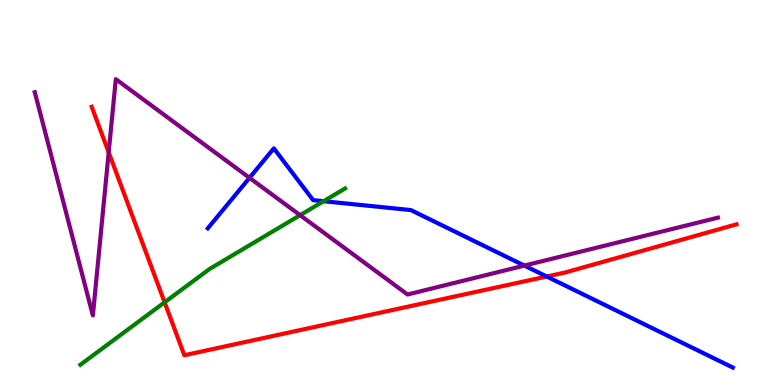[{'lines': ['blue', 'red'], 'intersections': [{'x': 7.05, 'y': 2.82}]}, {'lines': ['green', 'red'], 'intersections': [{'x': 2.12, 'y': 2.15}]}, {'lines': ['purple', 'red'], 'intersections': [{'x': 1.4, 'y': 6.04}]}, {'lines': ['blue', 'green'], 'intersections': [{'x': 4.18, 'y': 4.77}]}, {'lines': ['blue', 'purple'], 'intersections': [{'x': 3.22, 'y': 5.38}, {'x': 6.77, 'y': 3.1}]}, {'lines': ['green', 'purple'], 'intersections': [{'x': 3.87, 'y': 4.41}]}]